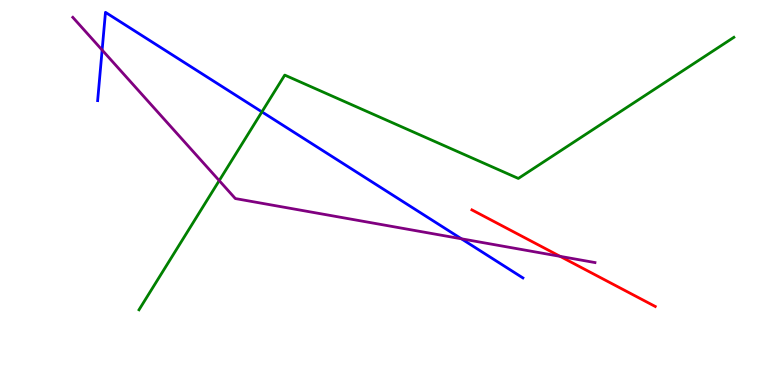[{'lines': ['blue', 'red'], 'intersections': []}, {'lines': ['green', 'red'], 'intersections': []}, {'lines': ['purple', 'red'], 'intersections': [{'x': 7.23, 'y': 3.34}]}, {'lines': ['blue', 'green'], 'intersections': [{'x': 3.38, 'y': 7.09}]}, {'lines': ['blue', 'purple'], 'intersections': [{'x': 1.32, 'y': 8.7}, {'x': 5.95, 'y': 3.8}]}, {'lines': ['green', 'purple'], 'intersections': [{'x': 2.83, 'y': 5.31}]}]